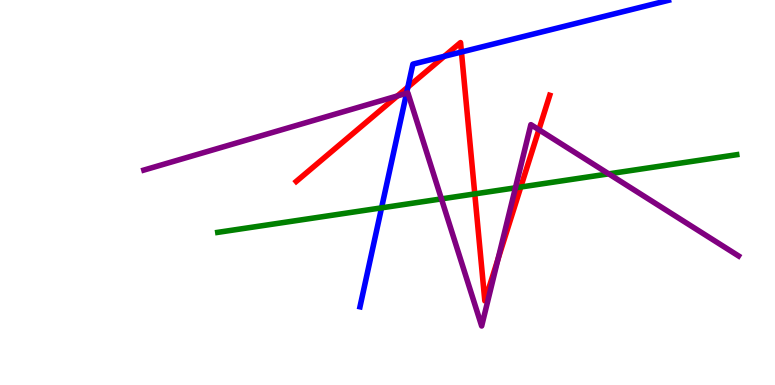[{'lines': ['blue', 'red'], 'intersections': [{'x': 5.26, 'y': 7.74}, {'x': 5.73, 'y': 8.54}, {'x': 5.95, 'y': 8.65}]}, {'lines': ['green', 'red'], 'intersections': [{'x': 6.13, 'y': 4.96}, {'x': 6.72, 'y': 5.14}]}, {'lines': ['purple', 'red'], 'intersections': [{'x': 5.13, 'y': 7.51}, {'x': 6.43, 'y': 3.27}, {'x': 6.95, 'y': 6.63}]}, {'lines': ['blue', 'green'], 'intersections': [{'x': 4.92, 'y': 4.6}]}, {'lines': ['blue', 'purple'], 'intersections': [{'x': 5.25, 'y': 7.58}]}, {'lines': ['green', 'purple'], 'intersections': [{'x': 5.7, 'y': 4.83}, {'x': 6.65, 'y': 5.12}, {'x': 7.85, 'y': 5.48}]}]